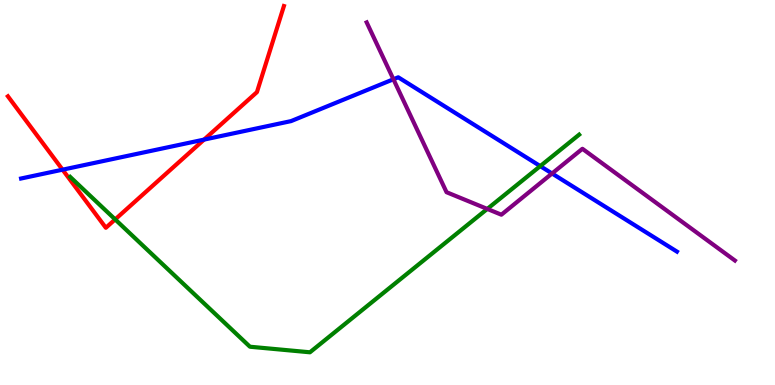[{'lines': ['blue', 'red'], 'intersections': [{'x': 0.807, 'y': 5.59}, {'x': 2.63, 'y': 6.37}]}, {'lines': ['green', 'red'], 'intersections': [{'x': 1.49, 'y': 4.3}]}, {'lines': ['purple', 'red'], 'intersections': []}, {'lines': ['blue', 'green'], 'intersections': [{'x': 6.97, 'y': 5.69}]}, {'lines': ['blue', 'purple'], 'intersections': [{'x': 5.08, 'y': 7.94}, {'x': 7.12, 'y': 5.49}]}, {'lines': ['green', 'purple'], 'intersections': [{'x': 6.29, 'y': 4.57}]}]